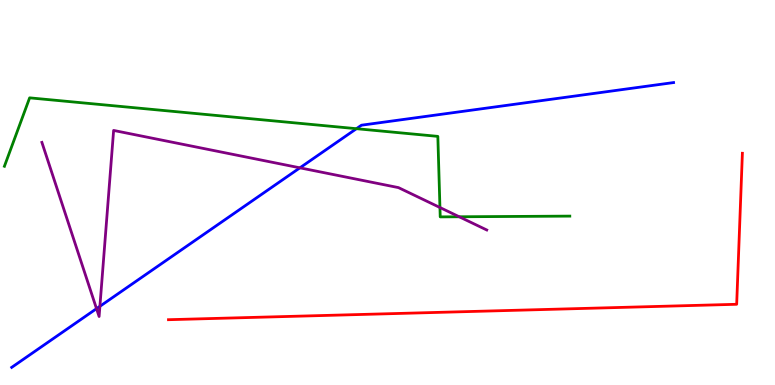[{'lines': ['blue', 'red'], 'intersections': []}, {'lines': ['green', 'red'], 'intersections': []}, {'lines': ['purple', 'red'], 'intersections': []}, {'lines': ['blue', 'green'], 'intersections': [{'x': 4.6, 'y': 6.66}]}, {'lines': ['blue', 'purple'], 'intersections': [{'x': 1.25, 'y': 1.98}, {'x': 1.29, 'y': 2.04}, {'x': 3.87, 'y': 5.64}]}, {'lines': ['green', 'purple'], 'intersections': [{'x': 5.68, 'y': 4.61}, {'x': 5.93, 'y': 4.37}]}]